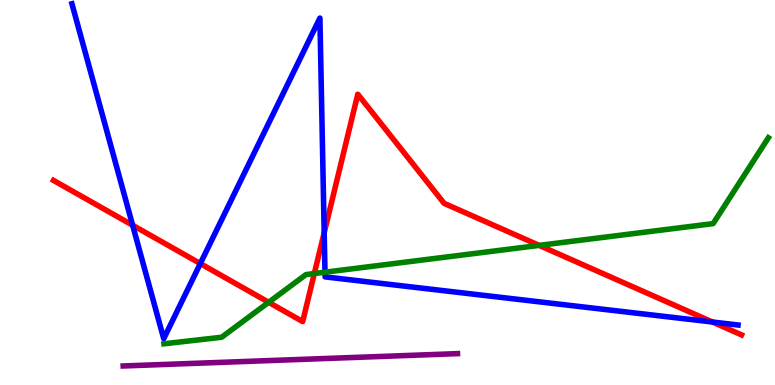[{'lines': ['blue', 'red'], 'intersections': [{'x': 1.71, 'y': 4.15}, {'x': 2.58, 'y': 3.15}, {'x': 4.18, 'y': 3.95}, {'x': 9.19, 'y': 1.64}]}, {'lines': ['green', 'red'], 'intersections': [{'x': 3.47, 'y': 2.15}, {'x': 4.06, 'y': 2.9}, {'x': 6.96, 'y': 3.63}]}, {'lines': ['purple', 'red'], 'intersections': []}, {'lines': ['blue', 'green'], 'intersections': [{'x': 4.19, 'y': 2.93}]}, {'lines': ['blue', 'purple'], 'intersections': []}, {'lines': ['green', 'purple'], 'intersections': []}]